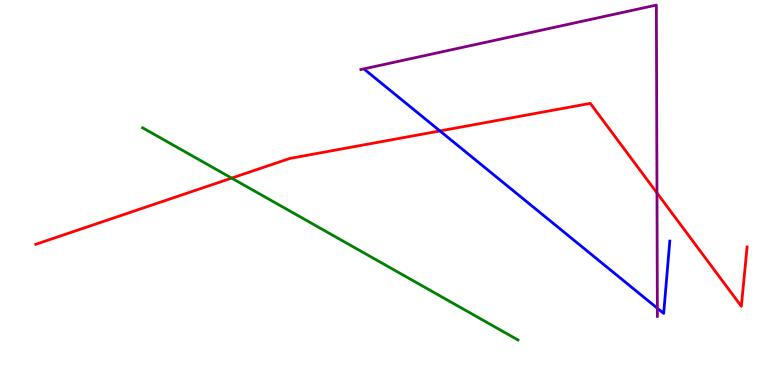[{'lines': ['blue', 'red'], 'intersections': [{'x': 5.68, 'y': 6.6}]}, {'lines': ['green', 'red'], 'intersections': [{'x': 2.99, 'y': 5.37}]}, {'lines': ['purple', 'red'], 'intersections': [{'x': 8.48, 'y': 4.99}]}, {'lines': ['blue', 'green'], 'intersections': []}, {'lines': ['blue', 'purple'], 'intersections': [{'x': 8.48, 'y': 1.99}]}, {'lines': ['green', 'purple'], 'intersections': []}]